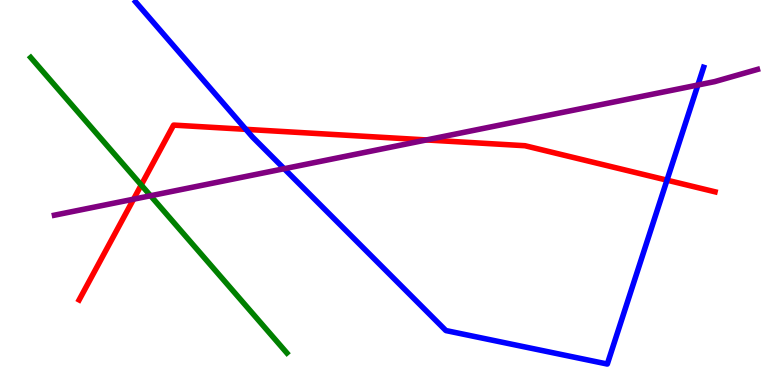[{'lines': ['blue', 'red'], 'intersections': [{'x': 3.17, 'y': 6.64}, {'x': 8.61, 'y': 5.32}]}, {'lines': ['green', 'red'], 'intersections': [{'x': 1.82, 'y': 5.2}]}, {'lines': ['purple', 'red'], 'intersections': [{'x': 1.72, 'y': 4.83}, {'x': 5.5, 'y': 6.37}]}, {'lines': ['blue', 'green'], 'intersections': []}, {'lines': ['blue', 'purple'], 'intersections': [{'x': 3.67, 'y': 5.62}, {'x': 9.0, 'y': 7.79}]}, {'lines': ['green', 'purple'], 'intersections': [{'x': 1.94, 'y': 4.92}]}]